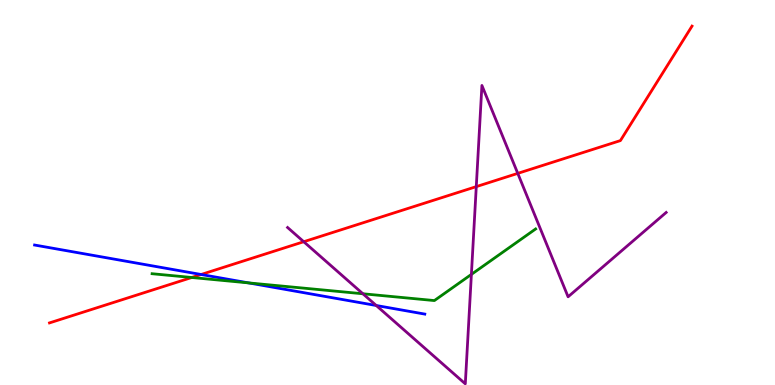[{'lines': ['blue', 'red'], 'intersections': [{'x': 2.59, 'y': 2.87}]}, {'lines': ['green', 'red'], 'intersections': [{'x': 2.47, 'y': 2.79}]}, {'lines': ['purple', 'red'], 'intersections': [{'x': 3.92, 'y': 3.72}, {'x': 6.15, 'y': 5.15}, {'x': 6.68, 'y': 5.5}]}, {'lines': ['blue', 'green'], 'intersections': [{'x': 3.21, 'y': 2.65}]}, {'lines': ['blue', 'purple'], 'intersections': [{'x': 4.85, 'y': 2.07}]}, {'lines': ['green', 'purple'], 'intersections': [{'x': 4.68, 'y': 2.37}, {'x': 6.08, 'y': 2.87}]}]